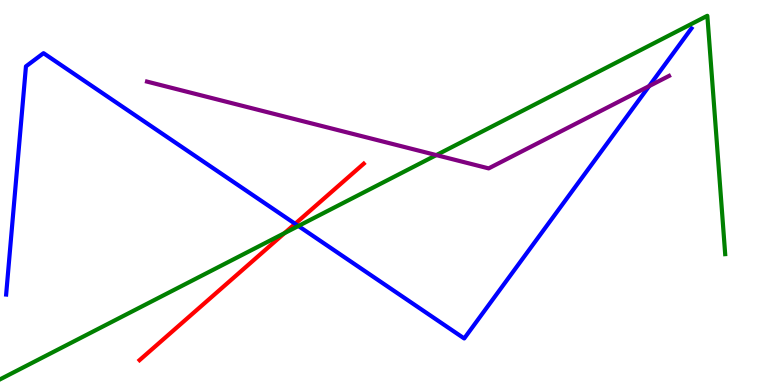[{'lines': ['blue', 'red'], 'intersections': [{'x': 3.81, 'y': 4.19}]}, {'lines': ['green', 'red'], 'intersections': [{'x': 3.67, 'y': 3.94}]}, {'lines': ['purple', 'red'], 'intersections': []}, {'lines': ['blue', 'green'], 'intersections': [{'x': 3.85, 'y': 4.13}]}, {'lines': ['blue', 'purple'], 'intersections': [{'x': 8.38, 'y': 7.76}]}, {'lines': ['green', 'purple'], 'intersections': [{'x': 5.63, 'y': 5.97}]}]